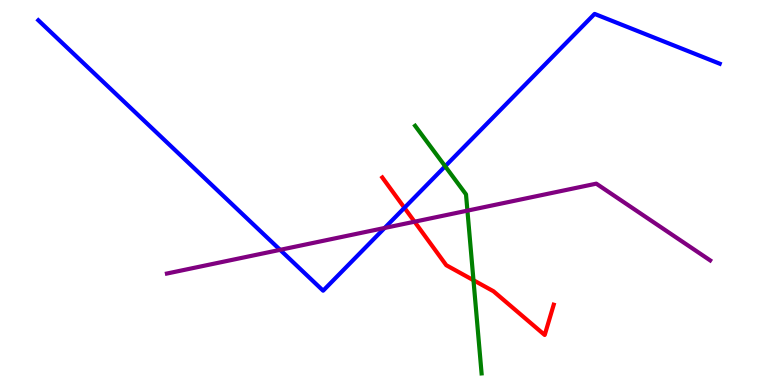[{'lines': ['blue', 'red'], 'intersections': [{'x': 5.22, 'y': 4.6}]}, {'lines': ['green', 'red'], 'intersections': [{'x': 6.11, 'y': 2.72}]}, {'lines': ['purple', 'red'], 'intersections': [{'x': 5.35, 'y': 4.24}]}, {'lines': ['blue', 'green'], 'intersections': [{'x': 5.74, 'y': 5.68}]}, {'lines': ['blue', 'purple'], 'intersections': [{'x': 3.61, 'y': 3.51}, {'x': 4.96, 'y': 4.08}]}, {'lines': ['green', 'purple'], 'intersections': [{'x': 6.03, 'y': 4.53}]}]